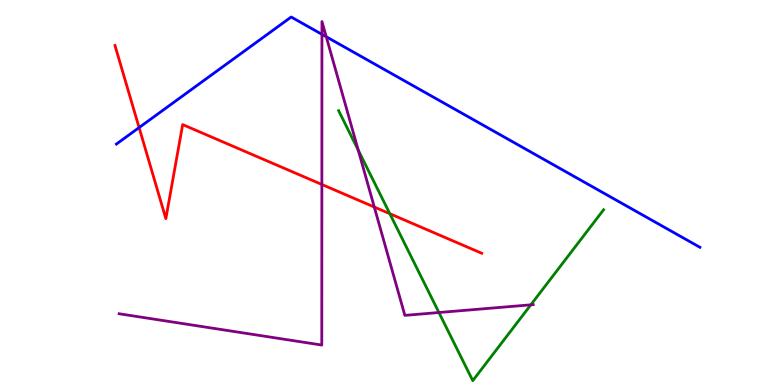[{'lines': ['blue', 'red'], 'intersections': [{'x': 1.79, 'y': 6.69}]}, {'lines': ['green', 'red'], 'intersections': [{'x': 5.03, 'y': 4.45}]}, {'lines': ['purple', 'red'], 'intersections': [{'x': 4.15, 'y': 5.21}, {'x': 4.83, 'y': 4.62}]}, {'lines': ['blue', 'green'], 'intersections': []}, {'lines': ['blue', 'purple'], 'intersections': [{'x': 4.15, 'y': 9.11}, {'x': 4.21, 'y': 9.04}]}, {'lines': ['green', 'purple'], 'intersections': [{'x': 4.62, 'y': 6.1}, {'x': 5.66, 'y': 1.88}, {'x': 6.85, 'y': 2.08}]}]